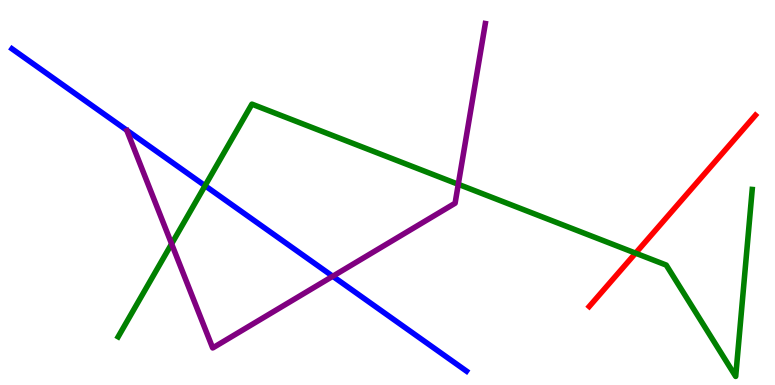[{'lines': ['blue', 'red'], 'intersections': []}, {'lines': ['green', 'red'], 'intersections': [{'x': 8.2, 'y': 3.42}]}, {'lines': ['purple', 'red'], 'intersections': []}, {'lines': ['blue', 'green'], 'intersections': [{'x': 2.65, 'y': 5.18}]}, {'lines': ['blue', 'purple'], 'intersections': [{'x': 4.29, 'y': 2.82}]}, {'lines': ['green', 'purple'], 'intersections': [{'x': 2.21, 'y': 3.67}, {'x': 5.91, 'y': 5.21}]}]